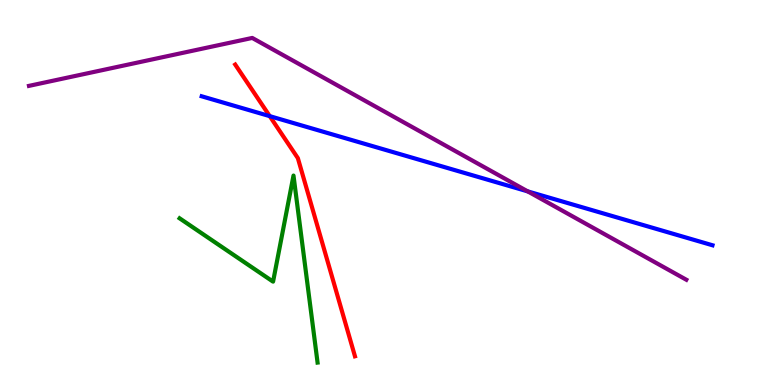[{'lines': ['blue', 'red'], 'intersections': [{'x': 3.48, 'y': 6.98}]}, {'lines': ['green', 'red'], 'intersections': []}, {'lines': ['purple', 'red'], 'intersections': []}, {'lines': ['blue', 'green'], 'intersections': []}, {'lines': ['blue', 'purple'], 'intersections': [{'x': 6.81, 'y': 5.03}]}, {'lines': ['green', 'purple'], 'intersections': []}]